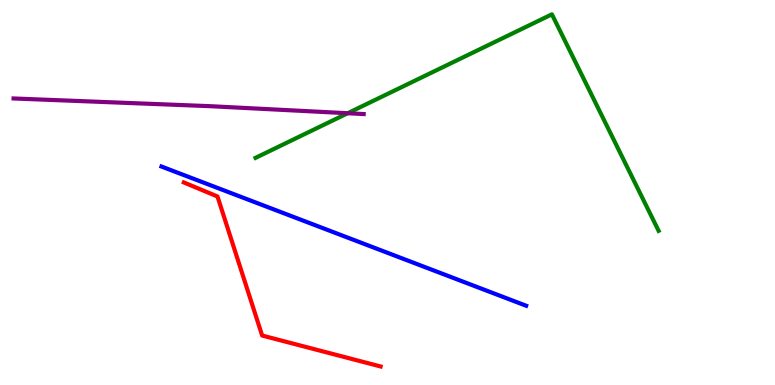[{'lines': ['blue', 'red'], 'intersections': []}, {'lines': ['green', 'red'], 'intersections': []}, {'lines': ['purple', 'red'], 'intersections': []}, {'lines': ['blue', 'green'], 'intersections': []}, {'lines': ['blue', 'purple'], 'intersections': []}, {'lines': ['green', 'purple'], 'intersections': [{'x': 4.49, 'y': 7.06}]}]